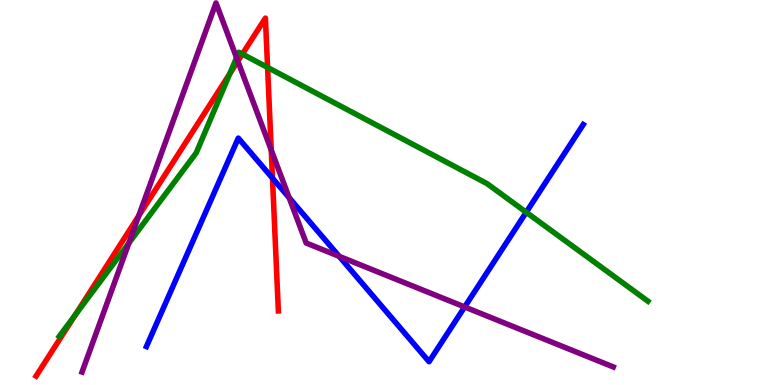[{'lines': ['blue', 'red'], 'intersections': [{'x': 3.52, 'y': 5.37}]}, {'lines': ['green', 'red'], 'intersections': [{'x': 0.97, 'y': 1.82}, {'x': 2.96, 'y': 8.08}, {'x': 3.13, 'y': 8.6}, {'x': 3.45, 'y': 8.25}]}, {'lines': ['purple', 'red'], 'intersections': [{'x': 1.79, 'y': 4.39}, {'x': 3.07, 'y': 8.41}, {'x': 3.5, 'y': 6.1}]}, {'lines': ['blue', 'green'], 'intersections': [{'x': 6.79, 'y': 4.49}]}, {'lines': ['blue', 'purple'], 'intersections': [{'x': 3.73, 'y': 4.86}, {'x': 4.38, 'y': 3.34}, {'x': 6.0, 'y': 2.03}]}, {'lines': ['green', 'purple'], 'intersections': [{'x': 1.66, 'y': 3.68}, {'x': 3.05, 'y': 8.5}]}]